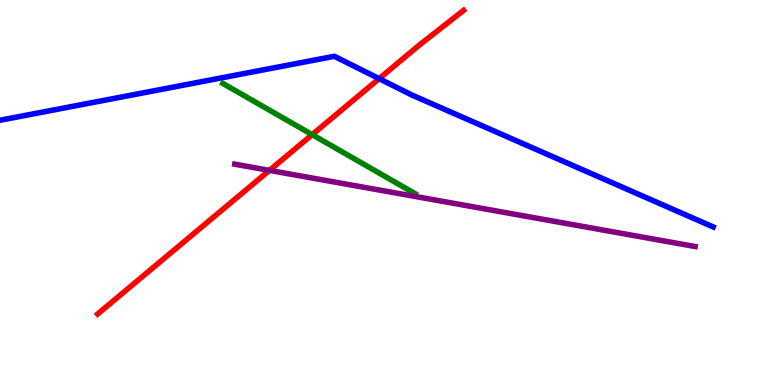[{'lines': ['blue', 'red'], 'intersections': [{'x': 4.89, 'y': 7.96}]}, {'lines': ['green', 'red'], 'intersections': [{'x': 4.03, 'y': 6.5}]}, {'lines': ['purple', 'red'], 'intersections': [{'x': 3.48, 'y': 5.57}]}, {'lines': ['blue', 'green'], 'intersections': []}, {'lines': ['blue', 'purple'], 'intersections': []}, {'lines': ['green', 'purple'], 'intersections': []}]